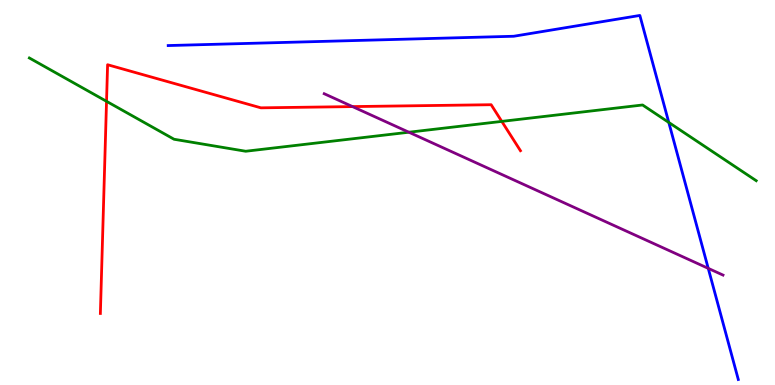[{'lines': ['blue', 'red'], 'intersections': []}, {'lines': ['green', 'red'], 'intersections': [{'x': 1.37, 'y': 7.37}, {'x': 6.47, 'y': 6.85}]}, {'lines': ['purple', 'red'], 'intersections': [{'x': 4.55, 'y': 7.23}]}, {'lines': ['blue', 'green'], 'intersections': [{'x': 8.63, 'y': 6.82}]}, {'lines': ['blue', 'purple'], 'intersections': [{'x': 9.14, 'y': 3.03}]}, {'lines': ['green', 'purple'], 'intersections': [{'x': 5.28, 'y': 6.57}]}]